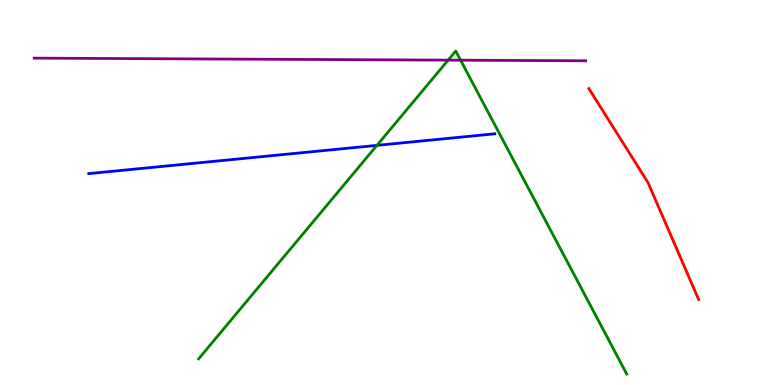[{'lines': ['blue', 'red'], 'intersections': []}, {'lines': ['green', 'red'], 'intersections': []}, {'lines': ['purple', 'red'], 'intersections': []}, {'lines': ['blue', 'green'], 'intersections': [{'x': 4.86, 'y': 6.22}]}, {'lines': ['blue', 'purple'], 'intersections': []}, {'lines': ['green', 'purple'], 'intersections': [{'x': 5.78, 'y': 8.44}, {'x': 5.94, 'y': 8.44}]}]